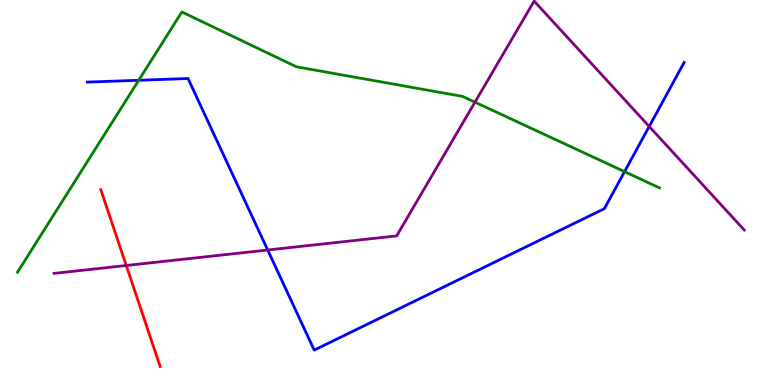[{'lines': ['blue', 'red'], 'intersections': []}, {'lines': ['green', 'red'], 'intersections': []}, {'lines': ['purple', 'red'], 'intersections': [{'x': 1.63, 'y': 3.1}]}, {'lines': ['blue', 'green'], 'intersections': [{'x': 1.79, 'y': 7.91}, {'x': 8.06, 'y': 5.54}]}, {'lines': ['blue', 'purple'], 'intersections': [{'x': 3.45, 'y': 3.51}, {'x': 8.38, 'y': 6.72}]}, {'lines': ['green', 'purple'], 'intersections': [{'x': 6.13, 'y': 7.35}]}]